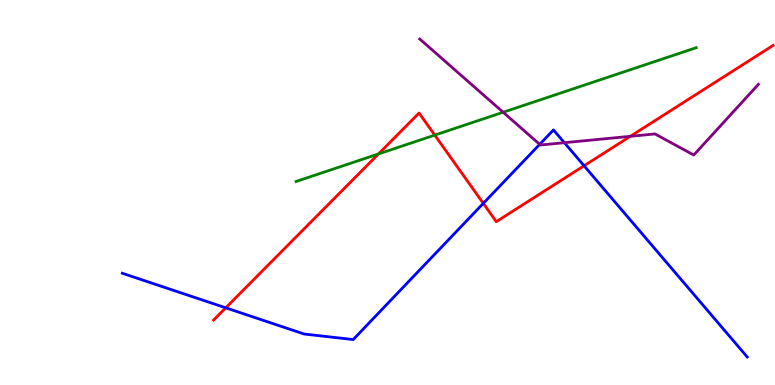[{'lines': ['blue', 'red'], 'intersections': [{'x': 2.91, 'y': 2.0}, {'x': 6.24, 'y': 4.72}, {'x': 7.54, 'y': 5.69}]}, {'lines': ['green', 'red'], 'intersections': [{'x': 4.88, 'y': 6.0}, {'x': 5.61, 'y': 6.49}]}, {'lines': ['purple', 'red'], 'intersections': [{'x': 8.13, 'y': 6.46}]}, {'lines': ['blue', 'green'], 'intersections': []}, {'lines': ['blue', 'purple'], 'intersections': [{'x': 6.96, 'y': 6.25}, {'x': 7.28, 'y': 6.29}]}, {'lines': ['green', 'purple'], 'intersections': [{'x': 6.49, 'y': 7.08}]}]